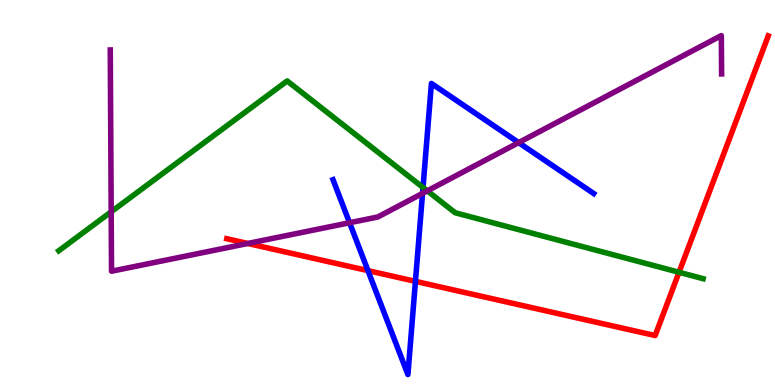[{'lines': ['blue', 'red'], 'intersections': [{'x': 4.75, 'y': 2.97}, {'x': 5.36, 'y': 2.69}]}, {'lines': ['green', 'red'], 'intersections': [{'x': 8.76, 'y': 2.93}]}, {'lines': ['purple', 'red'], 'intersections': [{'x': 3.2, 'y': 3.68}]}, {'lines': ['blue', 'green'], 'intersections': [{'x': 5.46, 'y': 5.13}]}, {'lines': ['blue', 'purple'], 'intersections': [{'x': 4.51, 'y': 4.21}, {'x': 5.45, 'y': 4.98}, {'x': 6.69, 'y': 6.3}]}, {'lines': ['green', 'purple'], 'intersections': [{'x': 1.43, 'y': 4.5}, {'x': 5.51, 'y': 5.04}]}]